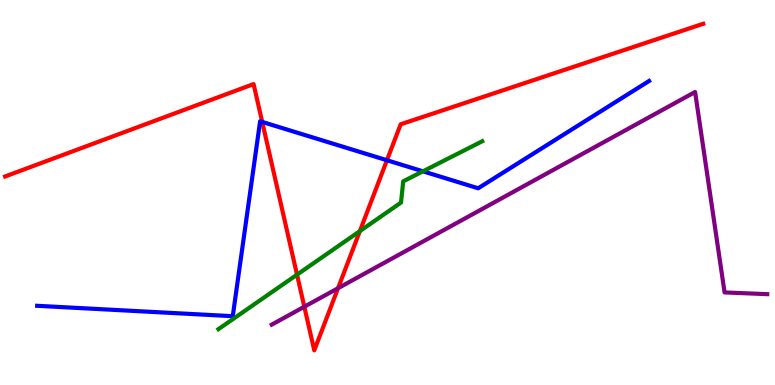[{'lines': ['blue', 'red'], 'intersections': [{'x': 3.38, 'y': 6.83}, {'x': 4.99, 'y': 5.84}]}, {'lines': ['green', 'red'], 'intersections': [{'x': 3.83, 'y': 2.87}, {'x': 4.64, 'y': 4.0}]}, {'lines': ['purple', 'red'], 'intersections': [{'x': 3.93, 'y': 2.03}, {'x': 4.36, 'y': 2.51}]}, {'lines': ['blue', 'green'], 'intersections': [{'x': 5.46, 'y': 5.55}]}, {'lines': ['blue', 'purple'], 'intersections': []}, {'lines': ['green', 'purple'], 'intersections': []}]